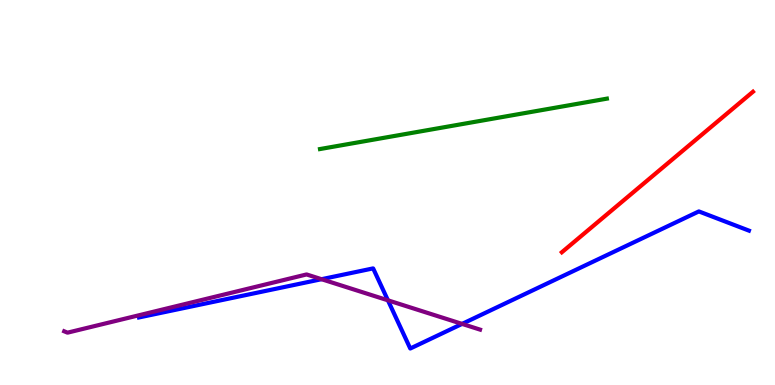[{'lines': ['blue', 'red'], 'intersections': []}, {'lines': ['green', 'red'], 'intersections': []}, {'lines': ['purple', 'red'], 'intersections': []}, {'lines': ['blue', 'green'], 'intersections': []}, {'lines': ['blue', 'purple'], 'intersections': [{'x': 4.15, 'y': 2.75}, {'x': 5.01, 'y': 2.2}, {'x': 5.96, 'y': 1.59}]}, {'lines': ['green', 'purple'], 'intersections': []}]